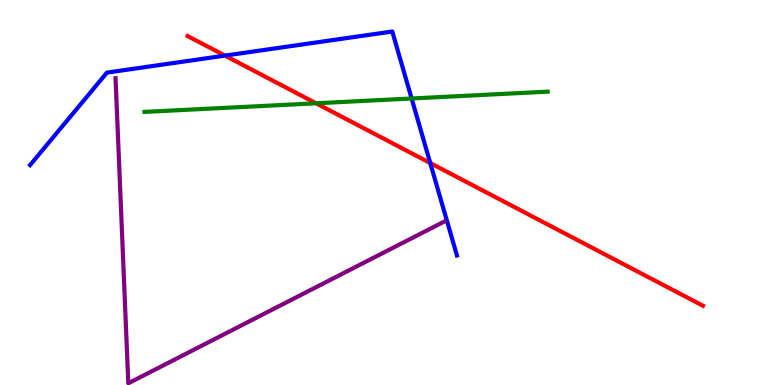[{'lines': ['blue', 'red'], 'intersections': [{'x': 2.9, 'y': 8.56}, {'x': 5.55, 'y': 5.77}]}, {'lines': ['green', 'red'], 'intersections': [{'x': 4.08, 'y': 7.32}]}, {'lines': ['purple', 'red'], 'intersections': []}, {'lines': ['blue', 'green'], 'intersections': [{'x': 5.31, 'y': 7.44}]}, {'lines': ['blue', 'purple'], 'intersections': []}, {'lines': ['green', 'purple'], 'intersections': []}]